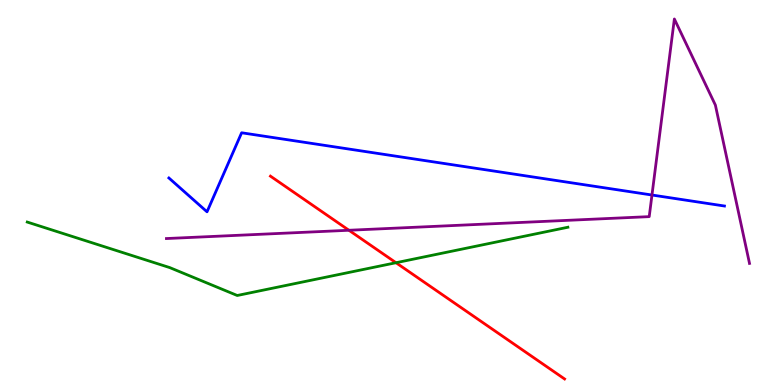[{'lines': ['blue', 'red'], 'intersections': []}, {'lines': ['green', 'red'], 'intersections': [{'x': 5.11, 'y': 3.18}]}, {'lines': ['purple', 'red'], 'intersections': [{'x': 4.5, 'y': 4.02}]}, {'lines': ['blue', 'green'], 'intersections': []}, {'lines': ['blue', 'purple'], 'intersections': [{'x': 8.41, 'y': 4.93}]}, {'lines': ['green', 'purple'], 'intersections': []}]